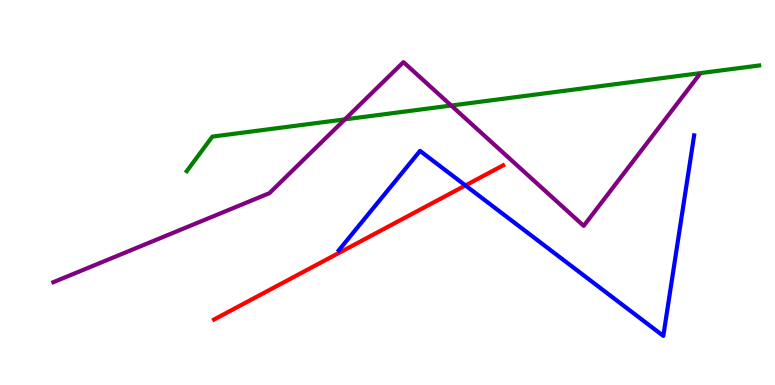[{'lines': ['blue', 'red'], 'intersections': [{'x': 6.01, 'y': 5.18}]}, {'lines': ['green', 'red'], 'intersections': []}, {'lines': ['purple', 'red'], 'intersections': []}, {'lines': ['blue', 'green'], 'intersections': []}, {'lines': ['blue', 'purple'], 'intersections': []}, {'lines': ['green', 'purple'], 'intersections': [{'x': 4.45, 'y': 6.9}, {'x': 5.82, 'y': 7.26}]}]